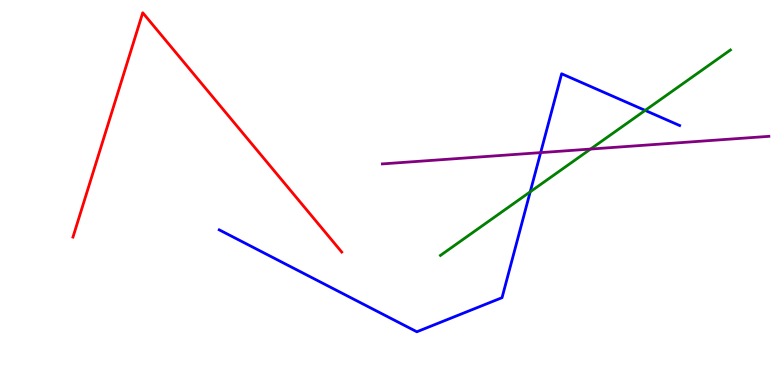[{'lines': ['blue', 'red'], 'intersections': []}, {'lines': ['green', 'red'], 'intersections': []}, {'lines': ['purple', 'red'], 'intersections': []}, {'lines': ['blue', 'green'], 'intersections': [{'x': 6.84, 'y': 5.02}, {'x': 8.32, 'y': 7.13}]}, {'lines': ['blue', 'purple'], 'intersections': [{'x': 6.98, 'y': 6.04}]}, {'lines': ['green', 'purple'], 'intersections': [{'x': 7.62, 'y': 6.13}]}]